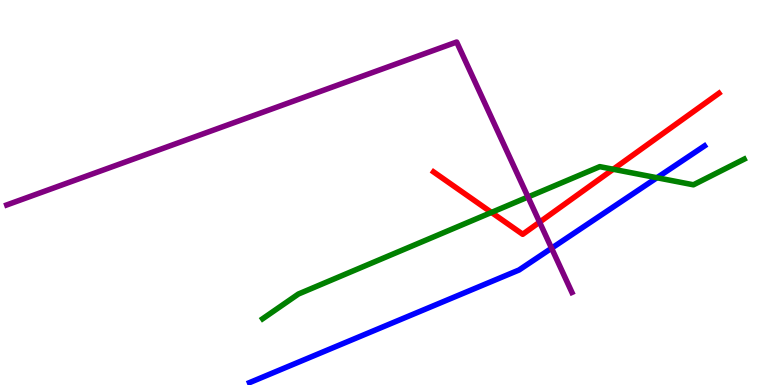[{'lines': ['blue', 'red'], 'intersections': []}, {'lines': ['green', 'red'], 'intersections': [{'x': 6.34, 'y': 4.48}, {'x': 7.91, 'y': 5.6}]}, {'lines': ['purple', 'red'], 'intersections': [{'x': 6.96, 'y': 4.23}]}, {'lines': ['blue', 'green'], 'intersections': [{'x': 8.48, 'y': 5.38}]}, {'lines': ['blue', 'purple'], 'intersections': [{'x': 7.12, 'y': 3.55}]}, {'lines': ['green', 'purple'], 'intersections': [{'x': 6.81, 'y': 4.88}]}]